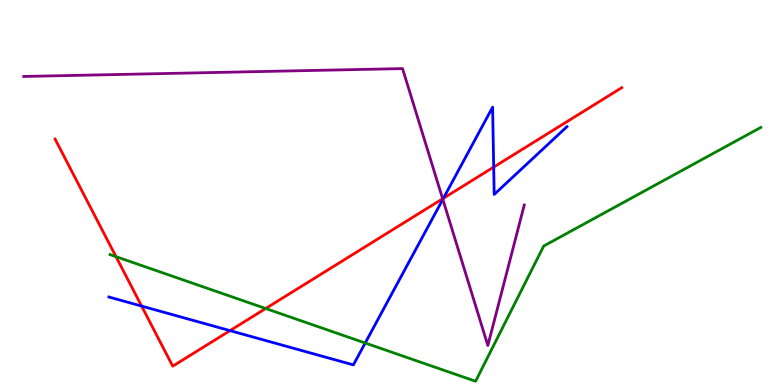[{'lines': ['blue', 'red'], 'intersections': [{'x': 1.83, 'y': 2.05}, {'x': 2.97, 'y': 1.41}, {'x': 5.72, 'y': 4.85}, {'x': 6.37, 'y': 5.66}]}, {'lines': ['green', 'red'], 'intersections': [{'x': 1.5, 'y': 3.33}, {'x': 3.43, 'y': 1.99}]}, {'lines': ['purple', 'red'], 'intersections': [{'x': 5.71, 'y': 4.84}]}, {'lines': ['blue', 'green'], 'intersections': [{'x': 4.71, 'y': 1.09}]}, {'lines': ['blue', 'purple'], 'intersections': [{'x': 5.71, 'y': 4.82}]}, {'lines': ['green', 'purple'], 'intersections': []}]